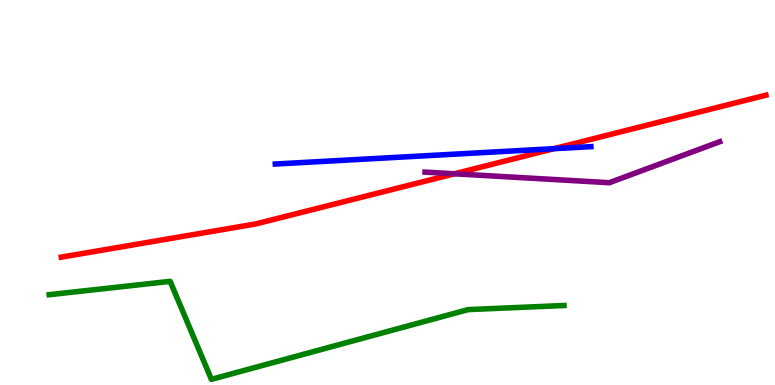[{'lines': ['blue', 'red'], 'intersections': [{'x': 7.15, 'y': 6.14}]}, {'lines': ['green', 'red'], 'intersections': []}, {'lines': ['purple', 'red'], 'intersections': [{'x': 5.86, 'y': 5.49}]}, {'lines': ['blue', 'green'], 'intersections': []}, {'lines': ['blue', 'purple'], 'intersections': []}, {'lines': ['green', 'purple'], 'intersections': []}]